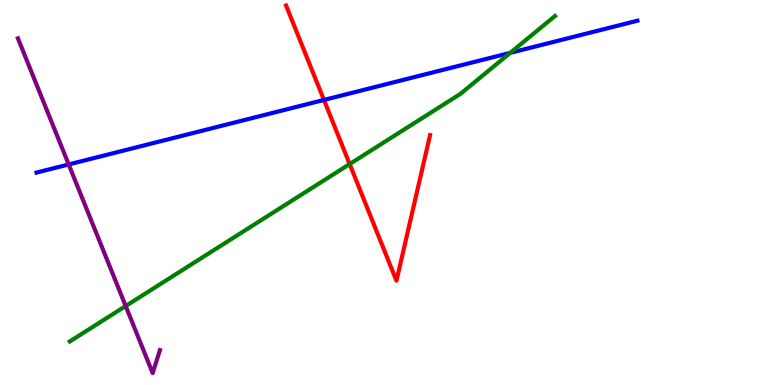[{'lines': ['blue', 'red'], 'intersections': [{'x': 4.18, 'y': 7.4}]}, {'lines': ['green', 'red'], 'intersections': [{'x': 4.51, 'y': 5.74}]}, {'lines': ['purple', 'red'], 'intersections': []}, {'lines': ['blue', 'green'], 'intersections': [{'x': 6.58, 'y': 8.63}]}, {'lines': ['blue', 'purple'], 'intersections': [{'x': 0.886, 'y': 5.73}]}, {'lines': ['green', 'purple'], 'intersections': [{'x': 1.62, 'y': 2.05}]}]